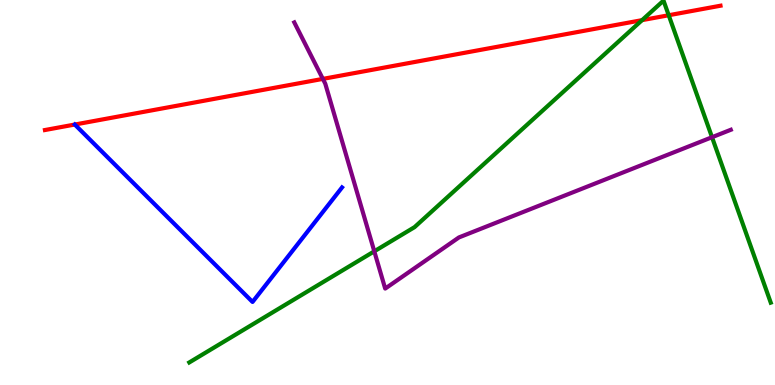[{'lines': ['blue', 'red'], 'intersections': [{'x': 0.965, 'y': 6.77}]}, {'lines': ['green', 'red'], 'intersections': [{'x': 8.28, 'y': 9.48}, {'x': 8.63, 'y': 9.6}]}, {'lines': ['purple', 'red'], 'intersections': [{'x': 4.17, 'y': 7.95}]}, {'lines': ['blue', 'green'], 'intersections': []}, {'lines': ['blue', 'purple'], 'intersections': []}, {'lines': ['green', 'purple'], 'intersections': [{'x': 4.83, 'y': 3.47}, {'x': 9.19, 'y': 6.44}]}]